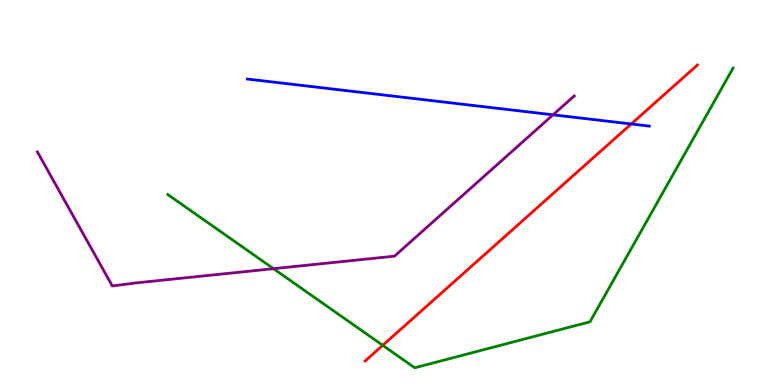[{'lines': ['blue', 'red'], 'intersections': [{'x': 8.15, 'y': 6.78}]}, {'lines': ['green', 'red'], 'intersections': [{'x': 4.94, 'y': 1.03}]}, {'lines': ['purple', 'red'], 'intersections': []}, {'lines': ['blue', 'green'], 'intersections': []}, {'lines': ['blue', 'purple'], 'intersections': [{'x': 7.14, 'y': 7.02}]}, {'lines': ['green', 'purple'], 'intersections': [{'x': 3.53, 'y': 3.02}]}]